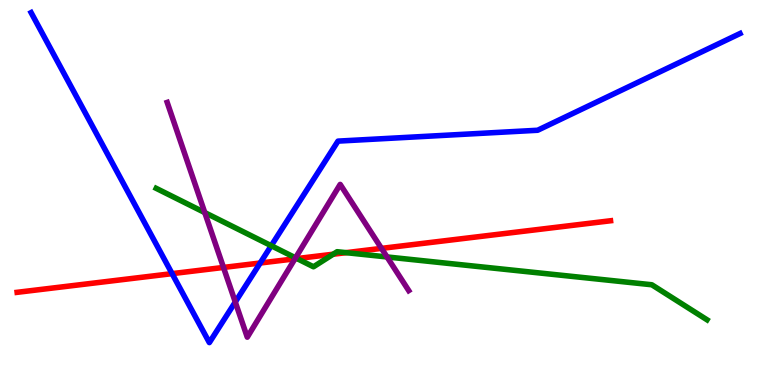[{'lines': ['blue', 'red'], 'intersections': [{'x': 2.22, 'y': 2.89}, {'x': 3.36, 'y': 3.17}]}, {'lines': ['green', 'red'], 'intersections': [{'x': 3.83, 'y': 3.28}, {'x': 4.3, 'y': 3.4}, {'x': 4.47, 'y': 3.44}]}, {'lines': ['purple', 'red'], 'intersections': [{'x': 2.88, 'y': 3.05}, {'x': 3.81, 'y': 3.28}, {'x': 4.92, 'y': 3.55}]}, {'lines': ['blue', 'green'], 'intersections': [{'x': 3.5, 'y': 3.62}]}, {'lines': ['blue', 'purple'], 'intersections': [{'x': 3.04, 'y': 2.16}]}, {'lines': ['green', 'purple'], 'intersections': [{'x': 2.64, 'y': 4.48}, {'x': 3.81, 'y': 3.3}, {'x': 4.99, 'y': 3.33}]}]